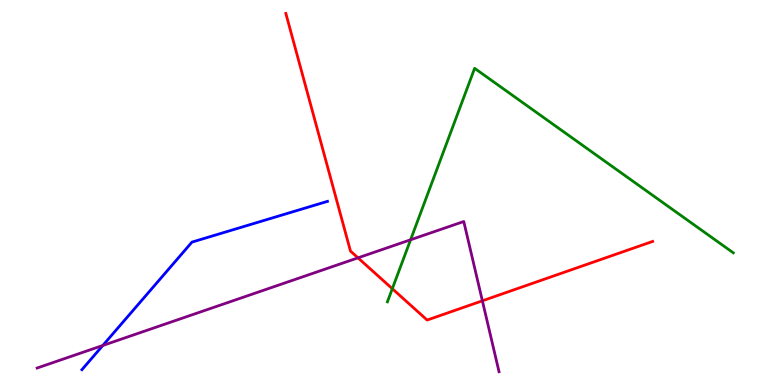[{'lines': ['blue', 'red'], 'intersections': []}, {'lines': ['green', 'red'], 'intersections': [{'x': 5.06, 'y': 2.5}]}, {'lines': ['purple', 'red'], 'intersections': [{'x': 4.62, 'y': 3.3}, {'x': 6.22, 'y': 2.19}]}, {'lines': ['blue', 'green'], 'intersections': []}, {'lines': ['blue', 'purple'], 'intersections': [{'x': 1.33, 'y': 1.03}]}, {'lines': ['green', 'purple'], 'intersections': [{'x': 5.3, 'y': 3.77}]}]